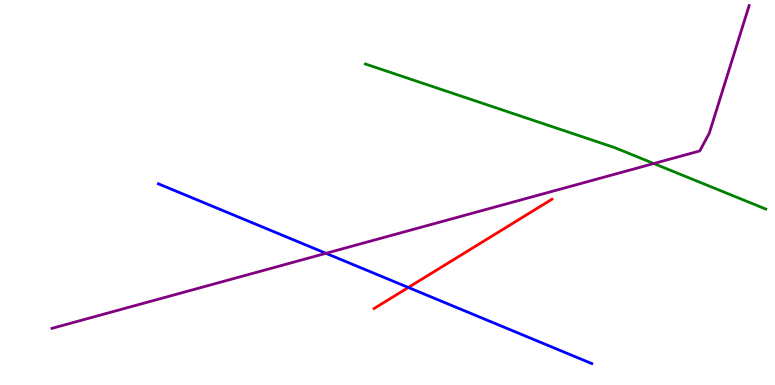[{'lines': ['blue', 'red'], 'intersections': [{'x': 5.27, 'y': 2.53}]}, {'lines': ['green', 'red'], 'intersections': []}, {'lines': ['purple', 'red'], 'intersections': []}, {'lines': ['blue', 'green'], 'intersections': []}, {'lines': ['blue', 'purple'], 'intersections': [{'x': 4.21, 'y': 3.42}]}, {'lines': ['green', 'purple'], 'intersections': [{'x': 8.44, 'y': 5.75}]}]